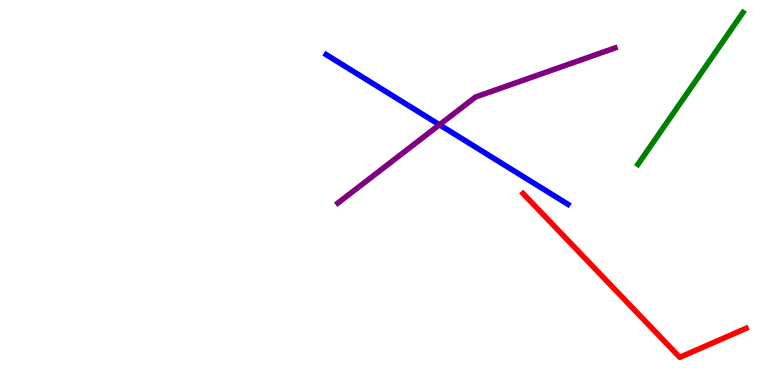[{'lines': ['blue', 'red'], 'intersections': []}, {'lines': ['green', 'red'], 'intersections': []}, {'lines': ['purple', 'red'], 'intersections': []}, {'lines': ['blue', 'green'], 'intersections': []}, {'lines': ['blue', 'purple'], 'intersections': [{'x': 5.67, 'y': 6.76}]}, {'lines': ['green', 'purple'], 'intersections': []}]